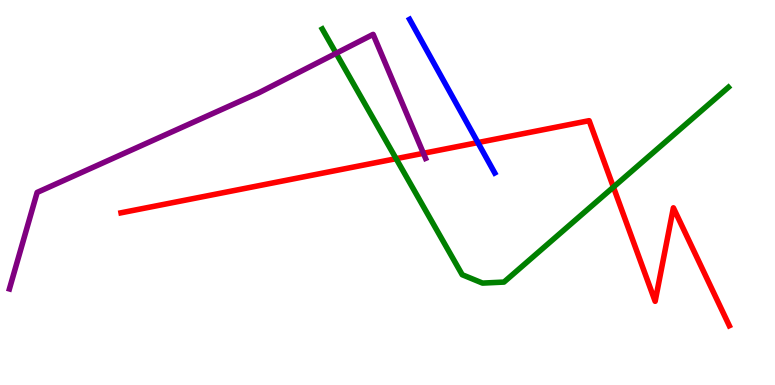[{'lines': ['blue', 'red'], 'intersections': [{'x': 6.17, 'y': 6.3}]}, {'lines': ['green', 'red'], 'intersections': [{'x': 5.11, 'y': 5.88}, {'x': 7.91, 'y': 5.14}]}, {'lines': ['purple', 'red'], 'intersections': [{'x': 5.46, 'y': 6.02}]}, {'lines': ['blue', 'green'], 'intersections': []}, {'lines': ['blue', 'purple'], 'intersections': []}, {'lines': ['green', 'purple'], 'intersections': [{'x': 4.34, 'y': 8.62}]}]